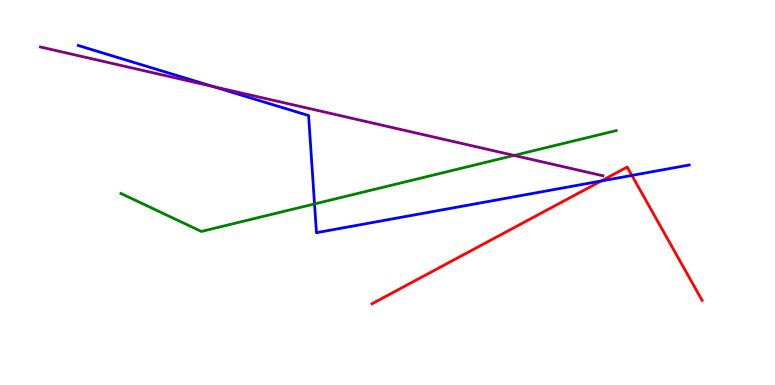[{'lines': ['blue', 'red'], 'intersections': [{'x': 7.76, 'y': 5.3}, {'x': 8.15, 'y': 5.44}]}, {'lines': ['green', 'red'], 'intersections': []}, {'lines': ['purple', 'red'], 'intersections': []}, {'lines': ['blue', 'green'], 'intersections': [{'x': 4.06, 'y': 4.7}]}, {'lines': ['blue', 'purple'], 'intersections': [{'x': 2.75, 'y': 7.75}]}, {'lines': ['green', 'purple'], 'intersections': [{'x': 6.63, 'y': 5.96}]}]